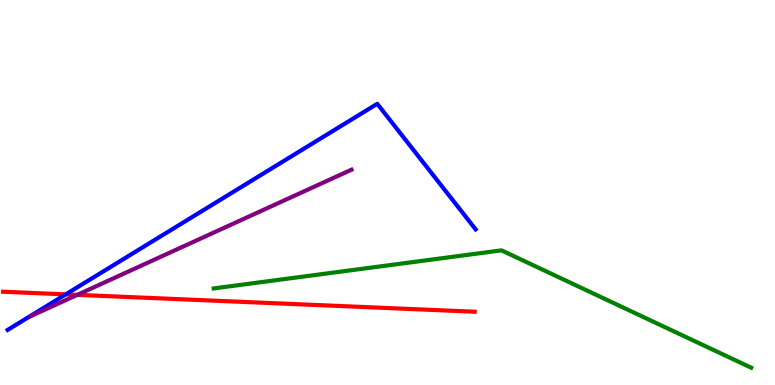[{'lines': ['blue', 'red'], 'intersections': [{'x': 0.849, 'y': 2.35}]}, {'lines': ['green', 'red'], 'intersections': []}, {'lines': ['purple', 'red'], 'intersections': [{'x': 0.997, 'y': 2.34}]}, {'lines': ['blue', 'green'], 'intersections': []}, {'lines': ['blue', 'purple'], 'intersections': []}, {'lines': ['green', 'purple'], 'intersections': []}]